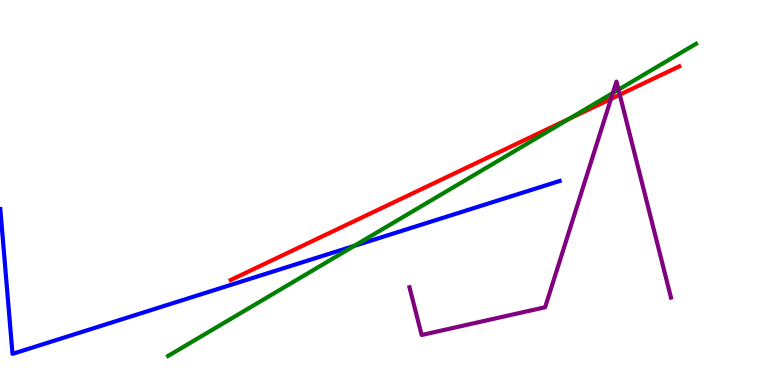[{'lines': ['blue', 'red'], 'intersections': []}, {'lines': ['green', 'red'], 'intersections': [{'x': 7.35, 'y': 6.92}]}, {'lines': ['purple', 'red'], 'intersections': [{'x': 7.88, 'y': 7.43}, {'x': 8.0, 'y': 7.54}]}, {'lines': ['blue', 'green'], 'intersections': [{'x': 4.57, 'y': 3.61}]}, {'lines': ['blue', 'purple'], 'intersections': []}, {'lines': ['green', 'purple'], 'intersections': [{'x': 7.91, 'y': 7.58}, {'x': 7.98, 'y': 7.67}]}]